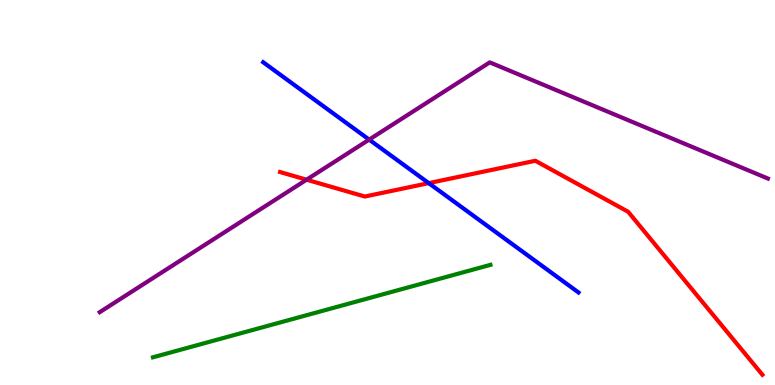[{'lines': ['blue', 'red'], 'intersections': [{'x': 5.53, 'y': 5.24}]}, {'lines': ['green', 'red'], 'intersections': []}, {'lines': ['purple', 'red'], 'intersections': [{'x': 3.96, 'y': 5.33}]}, {'lines': ['blue', 'green'], 'intersections': []}, {'lines': ['blue', 'purple'], 'intersections': [{'x': 4.76, 'y': 6.37}]}, {'lines': ['green', 'purple'], 'intersections': []}]